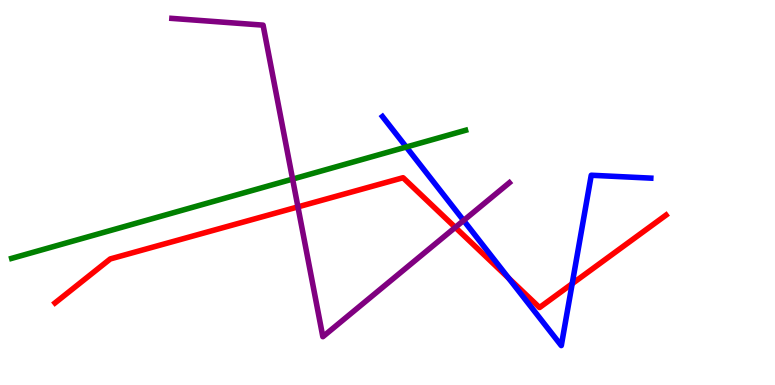[{'lines': ['blue', 'red'], 'intersections': [{'x': 6.56, 'y': 2.77}, {'x': 7.38, 'y': 2.63}]}, {'lines': ['green', 'red'], 'intersections': []}, {'lines': ['purple', 'red'], 'intersections': [{'x': 3.84, 'y': 4.63}, {'x': 5.87, 'y': 4.09}]}, {'lines': ['blue', 'green'], 'intersections': [{'x': 5.24, 'y': 6.18}]}, {'lines': ['blue', 'purple'], 'intersections': [{'x': 5.98, 'y': 4.27}]}, {'lines': ['green', 'purple'], 'intersections': [{'x': 3.78, 'y': 5.35}]}]